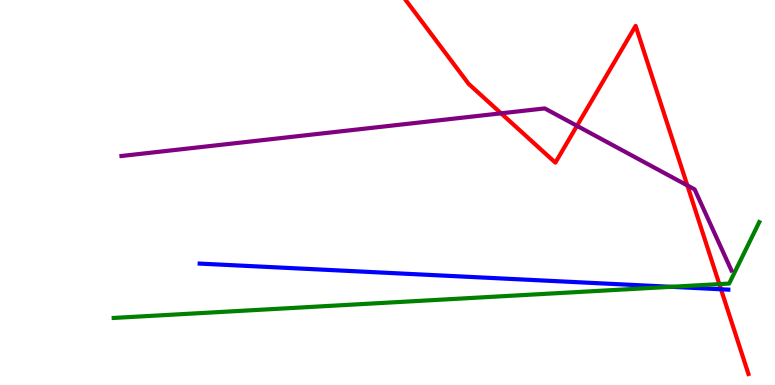[{'lines': ['blue', 'red'], 'intersections': [{'x': 9.3, 'y': 2.49}]}, {'lines': ['green', 'red'], 'intersections': [{'x': 9.28, 'y': 2.62}]}, {'lines': ['purple', 'red'], 'intersections': [{'x': 6.47, 'y': 7.06}, {'x': 7.44, 'y': 6.73}, {'x': 8.87, 'y': 5.18}]}, {'lines': ['blue', 'green'], 'intersections': [{'x': 8.66, 'y': 2.55}]}, {'lines': ['blue', 'purple'], 'intersections': []}, {'lines': ['green', 'purple'], 'intersections': []}]